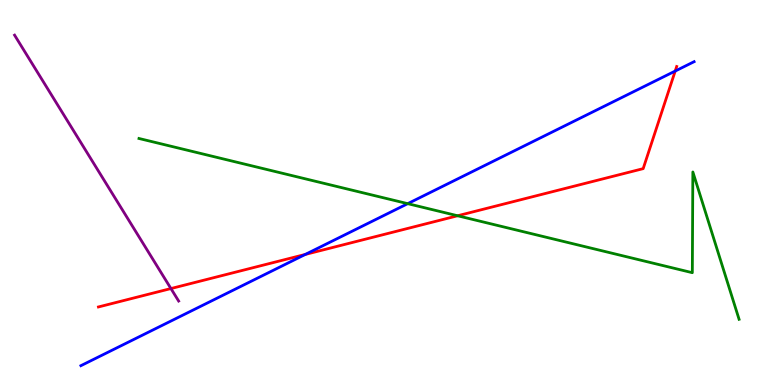[{'lines': ['blue', 'red'], 'intersections': [{'x': 3.94, 'y': 3.39}, {'x': 8.71, 'y': 8.15}]}, {'lines': ['green', 'red'], 'intersections': [{'x': 5.9, 'y': 4.4}]}, {'lines': ['purple', 'red'], 'intersections': [{'x': 2.21, 'y': 2.51}]}, {'lines': ['blue', 'green'], 'intersections': [{'x': 5.26, 'y': 4.71}]}, {'lines': ['blue', 'purple'], 'intersections': []}, {'lines': ['green', 'purple'], 'intersections': []}]